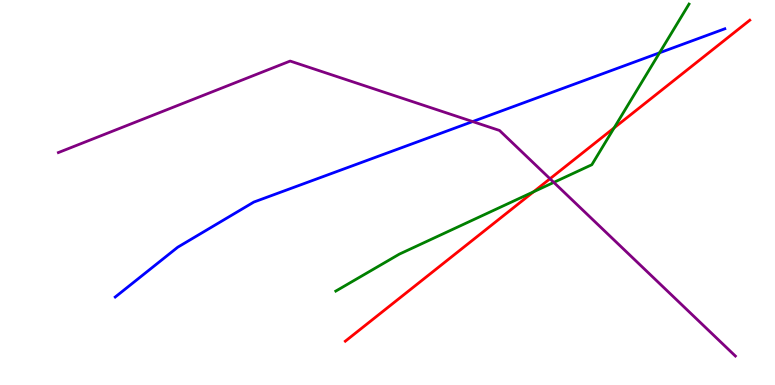[{'lines': ['blue', 'red'], 'intersections': []}, {'lines': ['green', 'red'], 'intersections': [{'x': 6.89, 'y': 5.02}, {'x': 7.92, 'y': 6.68}]}, {'lines': ['purple', 'red'], 'intersections': [{'x': 7.1, 'y': 5.36}]}, {'lines': ['blue', 'green'], 'intersections': [{'x': 8.51, 'y': 8.63}]}, {'lines': ['blue', 'purple'], 'intersections': [{'x': 6.1, 'y': 6.84}]}, {'lines': ['green', 'purple'], 'intersections': [{'x': 7.15, 'y': 5.26}]}]